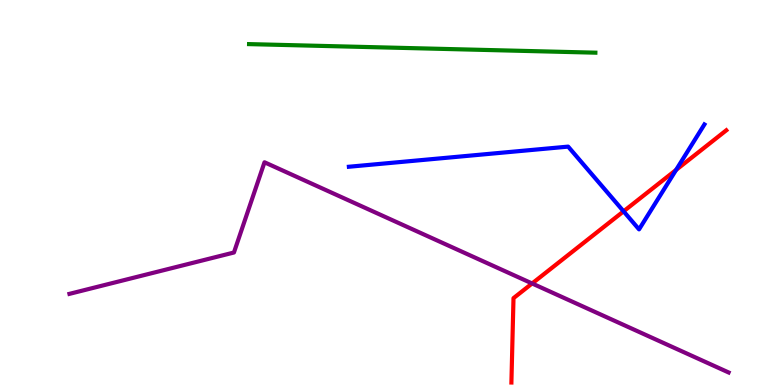[{'lines': ['blue', 'red'], 'intersections': [{'x': 8.05, 'y': 4.51}, {'x': 8.72, 'y': 5.59}]}, {'lines': ['green', 'red'], 'intersections': []}, {'lines': ['purple', 'red'], 'intersections': [{'x': 6.87, 'y': 2.64}]}, {'lines': ['blue', 'green'], 'intersections': []}, {'lines': ['blue', 'purple'], 'intersections': []}, {'lines': ['green', 'purple'], 'intersections': []}]